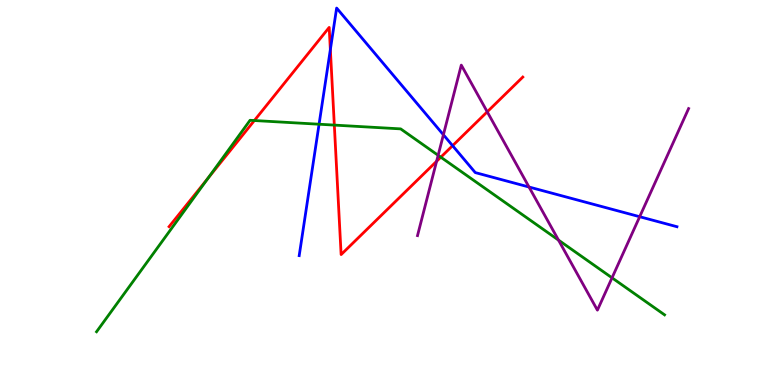[{'lines': ['blue', 'red'], 'intersections': [{'x': 4.26, 'y': 8.71}, {'x': 5.84, 'y': 6.22}]}, {'lines': ['green', 'red'], 'intersections': [{'x': 2.68, 'y': 5.37}, {'x': 3.28, 'y': 6.87}, {'x': 4.31, 'y': 6.75}, {'x': 5.69, 'y': 5.92}]}, {'lines': ['purple', 'red'], 'intersections': [{'x': 5.63, 'y': 5.81}, {'x': 6.29, 'y': 7.1}]}, {'lines': ['blue', 'green'], 'intersections': [{'x': 4.12, 'y': 6.77}]}, {'lines': ['blue', 'purple'], 'intersections': [{'x': 5.72, 'y': 6.5}, {'x': 6.83, 'y': 5.14}, {'x': 8.25, 'y': 4.37}]}, {'lines': ['green', 'purple'], 'intersections': [{'x': 5.65, 'y': 5.97}, {'x': 7.21, 'y': 3.76}, {'x': 7.9, 'y': 2.78}]}]